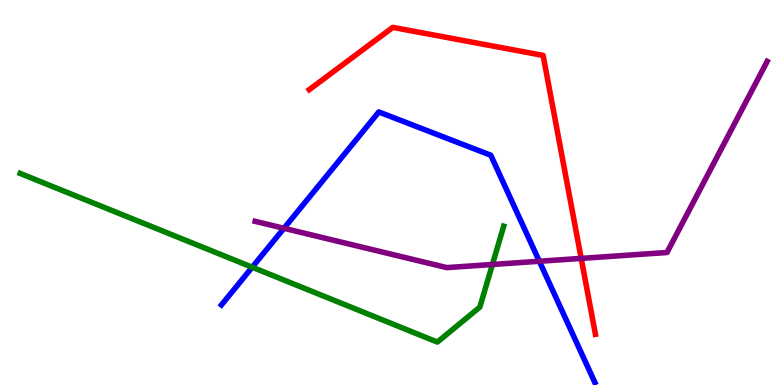[{'lines': ['blue', 'red'], 'intersections': []}, {'lines': ['green', 'red'], 'intersections': []}, {'lines': ['purple', 'red'], 'intersections': [{'x': 7.5, 'y': 3.29}]}, {'lines': ['blue', 'green'], 'intersections': [{'x': 3.25, 'y': 3.06}]}, {'lines': ['blue', 'purple'], 'intersections': [{'x': 3.66, 'y': 4.07}, {'x': 6.96, 'y': 3.21}]}, {'lines': ['green', 'purple'], 'intersections': [{'x': 6.35, 'y': 3.13}]}]